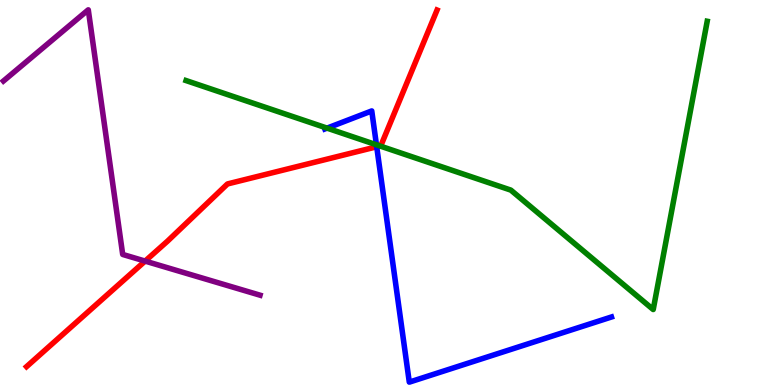[{'lines': ['blue', 'red'], 'intersections': [{'x': 4.86, 'y': 6.19}]}, {'lines': ['green', 'red'], 'intersections': [{'x': 4.9, 'y': 6.21}]}, {'lines': ['purple', 'red'], 'intersections': [{'x': 1.87, 'y': 3.22}]}, {'lines': ['blue', 'green'], 'intersections': [{'x': 4.22, 'y': 6.67}, {'x': 4.86, 'y': 6.24}]}, {'lines': ['blue', 'purple'], 'intersections': []}, {'lines': ['green', 'purple'], 'intersections': []}]